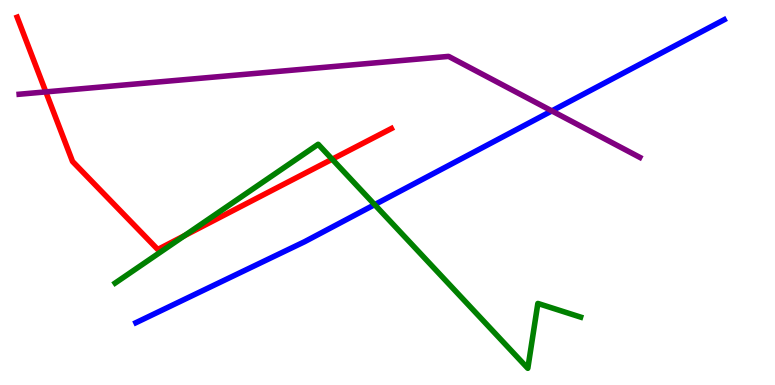[{'lines': ['blue', 'red'], 'intersections': []}, {'lines': ['green', 'red'], 'intersections': [{'x': 2.38, 'y': 3.88}, {'x': 4.29, 'y': 5.86}]}, {'lines': ['purple', 'red'], 'intersections': [{'x': 0.591, 'y': 7.61}]}, {'lines': ['blue', 'green'], 'intersections': [{'x': 4.83, 'y': 4.68}]}, {'lines': ['blue', 'purple'], 'intersections': [{'x': 7.12, 'y': 7.12}]}, {'lines': ['green', 'purple'], 'intersections': []}]